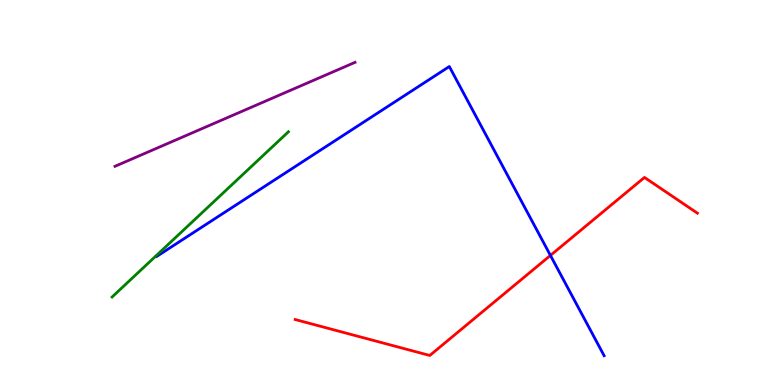[{'lines': ['blue', 'red'], 'intersections': [{'x': 7.1, 'y': 3.37}]}, {'lines': ['green', 'red'], 'intersections': []}, {'lines': ['purple', 'red'], 'intersections': []}, {'lines': ['blue', 'green'], 'intersections': []}, {'lines': ['blue', 'purple'], 'intersections': []}, {'lines': ['green', 'purple'], 'intersections': []}]